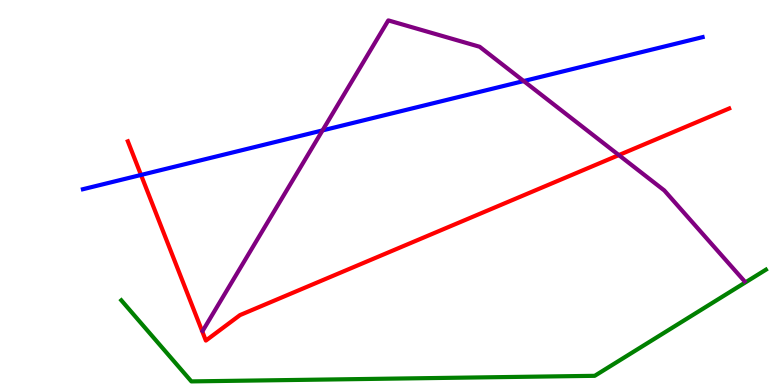[{'lines': ['blue', 'red'], 'intersections': [{'x': 1.82, 'y': 5.46}]}, {'lines': ['green', 'red'], 'intersections': []}, {'lines': ['purple', 'red'], 'intersections': [{'x': 7.99, 'y': 5.97}]}, {'lines': ['blue', 'green'], 'intersections': []}, {'lines': ['blue', 'purple'], 'intersections': [{'x': 4.16, 'y': 6.61}, {'x': 6.76, 'y': 7.89}]}, {'lines': ['green', 'purple'], 'intersections': []}]